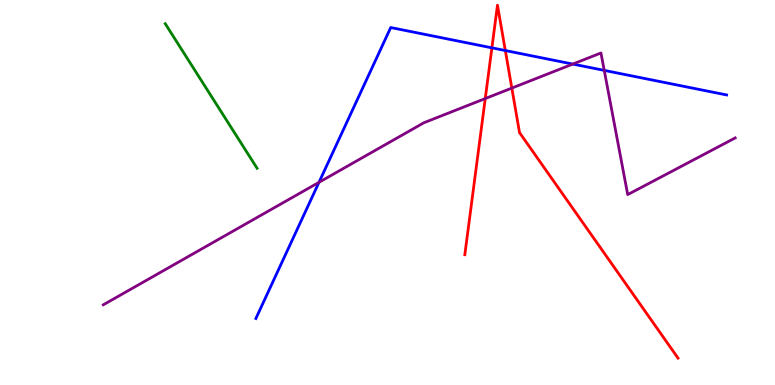[{'lines': ['blue', 'red'], 'intersections': [{'x': 6.35, 'y': 8.76}, {'x': 6.52, 'y': 8.69}]}, {'lines': ['green', 'red'], 'intersections': []}, {'lines': ['purple', 'red'], 'intersections': [{'x': 6.26, 'y': 7.44}, {'x': 6.6, 'y': 7.71}]}, {'lines': ['blue', 'green'], 'intersections': []}, {'lines': ['blue', 'purple'], 'intersections': [{'x': 4.12, 'y': 5.26}, {'x': 7.39, 'y': 8.34}, {'x': 7.8, 'y': 8.17}]}, {'lines': ['green', 'purple'], 'intersections': []}]